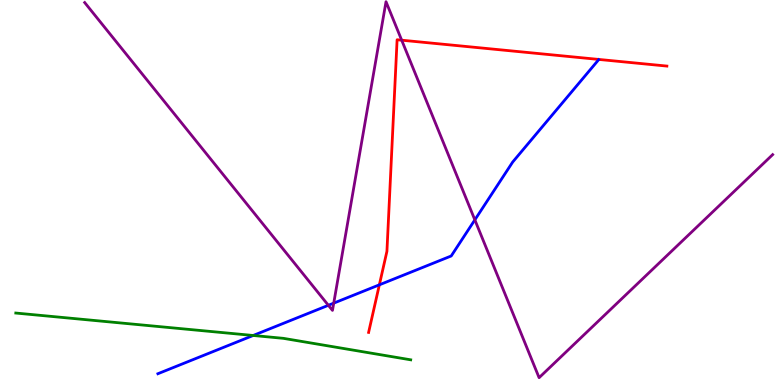[{'lines': ['blue', 'red'], 'intersections': [{'x': 4.89, 'y': 2.6}]}, {'lines': ['green', 'red'], 'intersections': []}, {'lines': ['purple', 'red'], 'intersections': [{'x': 5.18, 'y': 8.96}]}, {'lines': ['blue', 'green'], 'intersections': [{'x': 3.27, 'y': 1.29}]}, {'lines': ['blue', 'purple'], 'intersections': [{'x': 4.24, 'y': 2.07}, {'x': 4.31, 'y': 2.13}, {'x': 6.13, 'y': 4.29}]}, {'lines': ['green', 'purple'], 'intersections': []}]